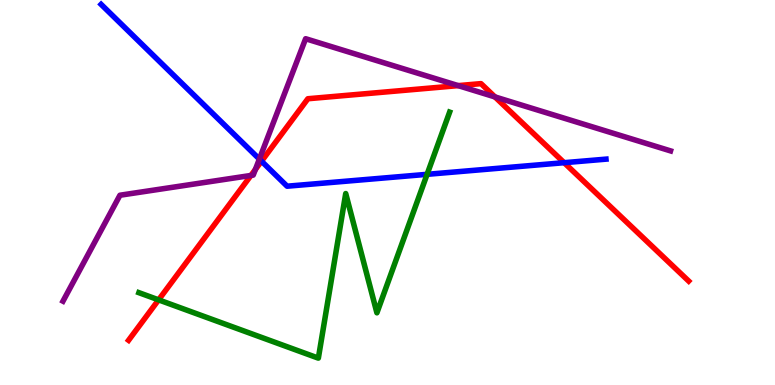[{'lines': ['blue', 'red'], 'intersections': [{'x': 3.37, 'y': 5.81}, {'x': 7.28, 'y': 5.77}]}, {'lines': ['green', 'red'], 'intersections': [{'x': 2.05, 'y': 2.21}]}, {'lines': ['purple', 'red'], 'intersections': [{'x': 3.24, 'y': 5.44}, {'x': 3.3, 'y': 5.6}, {'x': 5.91, 'y': 7.78}, {'x': 6.39, 'y': 7.48}]}, {'lines': ['blue', 'green'], 'intersections': [{'x': 5.51, 'y': 5.47}]}, {'lines': ['blue', 'purple'], 'intersections': [{'x': 3.35, 'y': 5.87}]}, {'lines': ['green', 'purple'], 'intersections': []}]